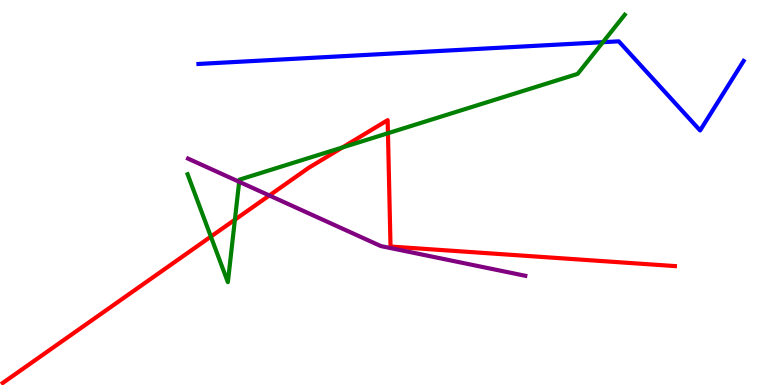[{'lines': ['blue', 'red'], 'intersections': []}, {'lines': ['green', 'red'], 'intersections': [{'x': 2.72, 'y': 3.85}, {'x': 3.03, 'y': 4.29}, {'x': 4.42, 'y': 6.17}, {'x': 5.01, 'y': 6.54}]}, {'lines': ['purple', 'red'], 'intersections': [{'x': 3.48, 'y': 4.92}]}, {'lines': ['blue', 'green'], 'intersections': [{'x': 7.78, 'y': 8.9}]}, {'lines': ['blue', 'purple'], 'intersections': []}, {'lines': ['green', 'purple'], 'intersections': [{'x': 3.09, 'y': 5.28}]}]